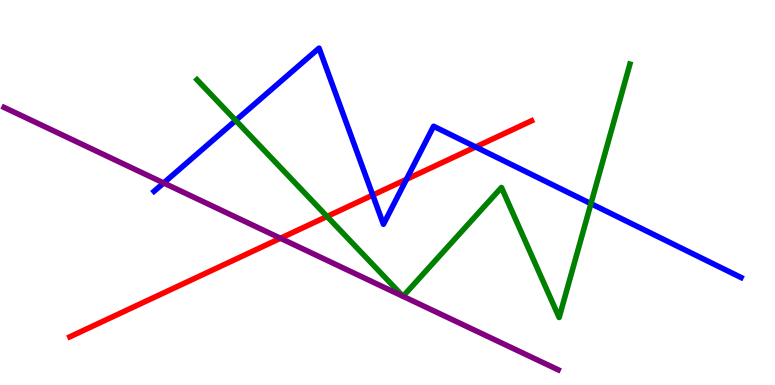[{'lines': ['blue', 'red'], 'intersections': [{'x': 4.81, 'y': 4.93}, {'x': 5.24, 'y': 5.34}, {'x': 6.14, 'y': 6.18}]}, {'lines': ['green', 'red'], 'intersections': [{'x': 4.22, 'y': 4.38}]}, {'lines': ['purple', 'red'], 'intersections': [{'x': 3.62, 'y': 3.81}]}, {'lines': ['blue', 'green'], 'intersections': [{'x': 3.04, 'y': 6.87}, {'x': 7.63, 'y': 4.71}]}, {'lines': ['blue', 'purple'], 'intersections': [{'x': 2.11, 'y': 5.25}]}, {'lines': ['green', 'purple'], 'intersections': []}]